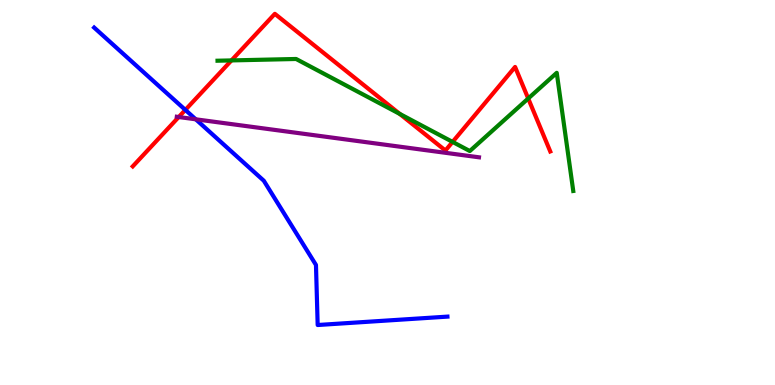[{'lines': ['blue', 'red'], 'intersections': [{'x': 2.39, 'y': 7.15}]}, {'lines': ['green', 'red'], 'intersections': [{'x': 2.99, 'y': 8.43}, {'x': 5.16, 'y': 7.04}, {'x': 5.84, 'y': 6.31}, {'x': 6.82, 'y': 7.44}]}, {'lines': ['purple', 'red'], 'intersections': [{'x': 2.31, 'y': 6.96}]}, {'lines': ['blue', 'green'], 'intersections': []}, {'lines': ['blue', 'purple'], 'intersections': [{'x': 2.53, 'y': 6.9}]}, {'lines': ['green', 'purple'], 'intersections': []}]